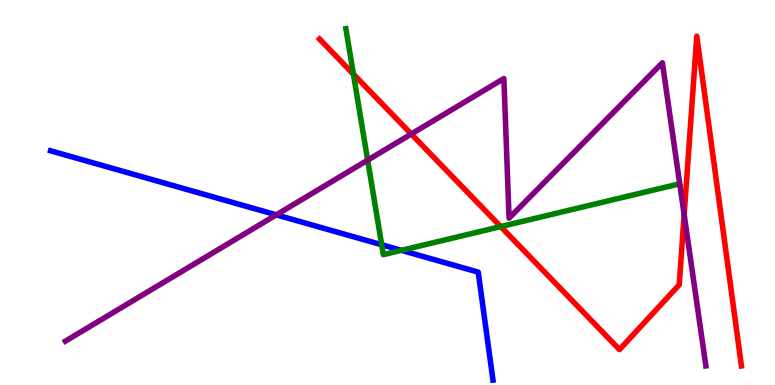[{'lines': ['blue', 'red'], 'intersections': []}, {'lines': ['green', 'red'], 'intersections': [{'x': 4.56, 'y': 8.07}, {'x': 6.46, 'y': 4.11}]}, {'lines': ['purple', 'red'], 'intersections': [{'x': 5.31, 'y': 6.52}, {'x': 8.83, 'y': 4.42}]}, {'lines': ['blue', 'green'], 'intersections': [{'x': 4.92, 'y': 3.64}, {'x': 5.18, 'y': 3.5}]}, {'lines': ['blue', 'purple'], 'intersections': [{'x': 3.57, 'y': 4.42}]}, {'lines': ['green', 'purple'], 'intersections': [{'x': 4.74, 'y': 5.84}]}]